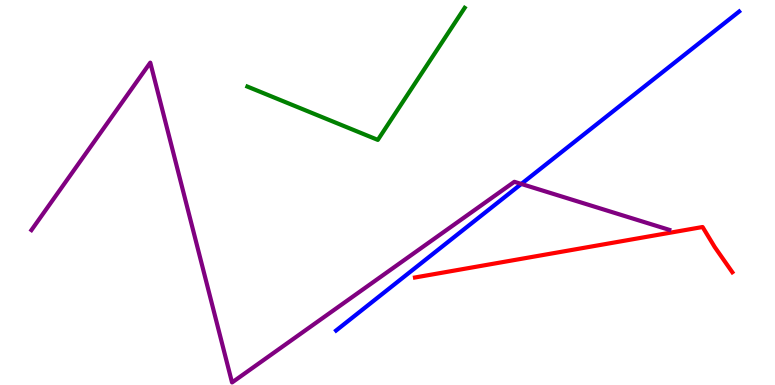[{'lines': ['blue', 'red'], 'intersections': []}, {'lines': ['green', 'red'], 'intersections': []}, {'lines': ['purple', 'red'], 'intersections': []}, {'lines': ['blue', 'green'], 'intersections': []}, {'lines': ['blue', 'purple'], 'intersections': [{'x': 6.73, 'y': 5.22}]}, {'lines': ['green', 'purple'], 'intersections': []}]